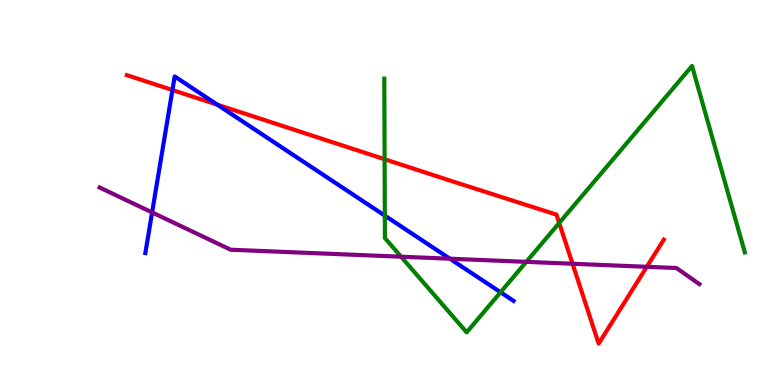[{'lines': ['blue', 'red'], 'intersections': [{'x': 2.22, 'y': 7.66}, {'x': 2.8, 'y': 7.28}]}, {'lines': ['green', 'red'], 'intersections': [{'x': 4.96, 'y': 5.86}, {'x': 7.22, 'y': 4.21}]}, {'lines': ['purple', 'red'], 'intersections': [{'x': 7.39, 'y': 3.15}, {'x': 8.35, 'y': 3.07}]}, {'lines': ['blue', 'green'], 'intersections': [{'x': 4.97, 'y': 4.4}, {'x': 6.46, 'y': 2.41}]}, {'lines': ['blue', 'purple'], 'intersections': [{'x': 1.96, 'y': 4.48}, {'x': 5.81, 'y': 3.28}]}, {'lines': ['green', 'purple'], 'intersections': [{'x': 5.18, 'y': 3.33}, {'x': 6.79, 'y': 3.2}]}]